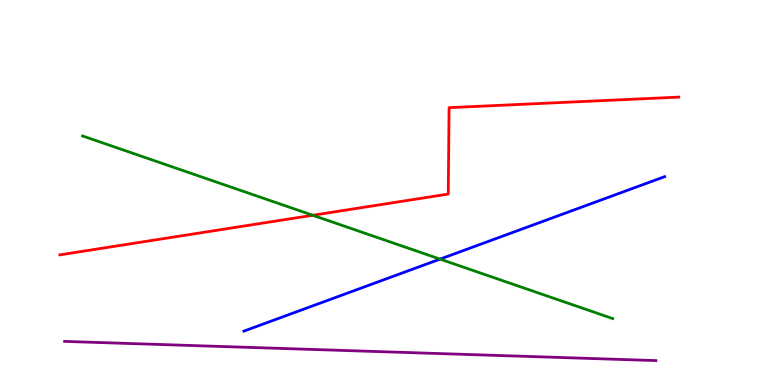[{'lines': ['blue', 'red'], 'intersections': []}, {'lines': ['green', 'red'], 'intersections': [{'x': 4.04, 'y': 4.41}]}, {'lines': ['purple', 'red'], 'intersections': []}, {'lines': ['blue', 'green'], 'intersections': [{'x': 5.68, 'y': 3.27}]}, {'lines': ['blue', 'purple'], 'intersections': []}, {'lines': ['green', 'purple'], 'intersections': []}]